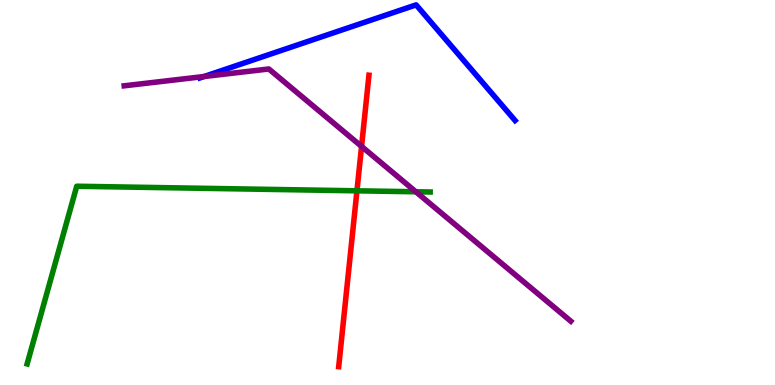[{'lines': ['blue', 'red'], 'intersections': []}, {'lines': ['green', 'red'], 'intersections': [{'x': 4.61, 'y': 5.04}]}, {'lines': ['purple', 'red'], 'intersections': [{'x': 4.67, 'y': 6.2}]}, {'lines': ['blue', 'green'], 'intersections': []}, {'lines': ['blue', 'purple'], 'intersections': [{'x': 2.63, 'y': 8.01}]}, {'lines': ['green', 'purple'], 'intersections': [{'x': 5.37, 'y': 5.02}]}]